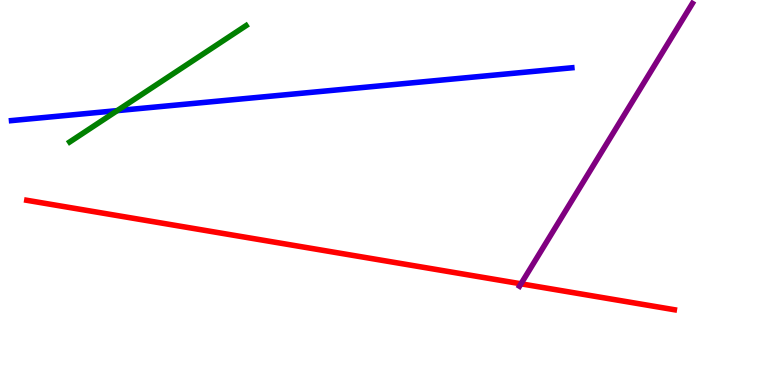[{'lines': ['blue', 'red'], 'intersections': []}, {'lines': ['green', 'red'], 'intersections': []}, {'lines': ['purple', 'red'], 'intersections': [{'x': 6.72, 'y': 2.63}]}, {'lines': ['blue', 'green'], 'intersections': [{'x': 1.51, 'y': 7.13}]}, {'lines': ['blue', 'purple'], 'intersections': []}, {'lines': ['green', 'purple'], 'intersections': []}]